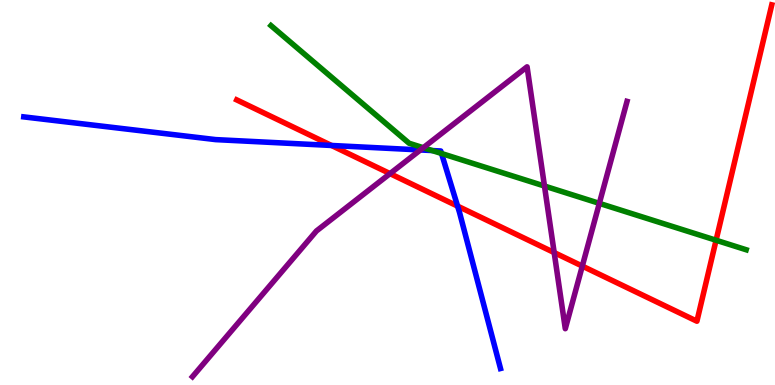[{'lines': ['blue', 'red'], 'intersections': [{'x': 4.28, 'y': 6.22}, {'x': 5.9, 'y': 4.65}]}, {'lines': ['green', 'red'], 'intersections': [{'x': 9.24, 'y': 3.76}]}, {'lines': ['purple', 'red'], 'intersections': [{'x': 5.03, 'y': 5.49}, {'x': 7.15, 'y': 3.44}, {'x': 7.51, 'y': 3.09}]}, {'lines': ['blue', 'green'], 'intersections': [{'x': 5.58, 'y': 6.09}, {'x': 5.7, 'y': 6.01}]}, {'lines': ['blue', 'purple'], 'intersections': [{'x': 5.42, 'y': 6.11}]}, {'lines': ['green', 'purple'], 'intersections': [{'x': 5.46, 'y': 6.16}, {'x': 7.03, 'y': 5.17}, {'x': 7.73, 'y': 4.72}]}]